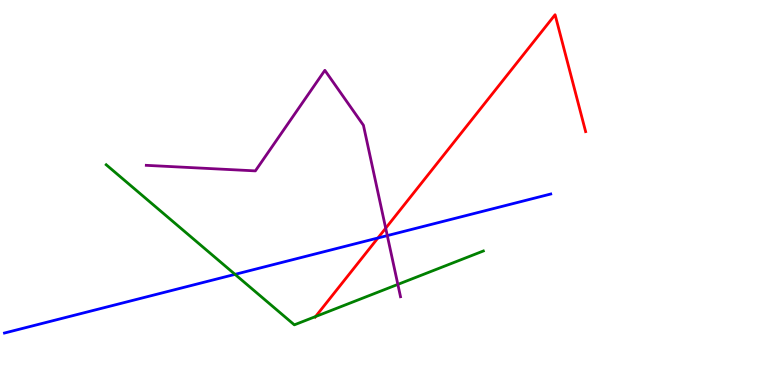[{'lines': ['blue', 'red'], 'intersections': [{'x': 4.88, 'y': 3.82}]}, {'lines': ['green', 'red'], 'intersections': [{'x': 4.07, 'y': 1.78}]}, {'lines': ['purple', 'red'], 'intersections': [{'x': 4.98, 'y': 4.07}]}, {'lines': ['blue', 'green'], 'intersections': [{'x': 3.03, 'y': 2.87}]}, {'lines': ['blue', 'purple'], 'intersections': [{'x': 5.0, 'y': 3.88}]}, {'lines': ['green', 'purple'], 'intersections': [{'x': 5.13, 'y': 2.61}]}]